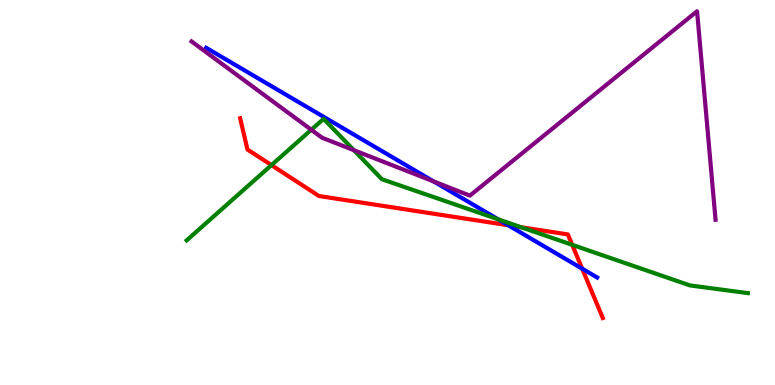[{'lines': ['blue', 'red'], 'intersections': [{'x': 6.56, 'y': 4.15}, {'x': 7.51, 'y': 3.02}]}, {'lines': ['green', 'red'], 'intersections': [{'x': 3.5, 'y': 5.71}, {'x': 6.72, 'y': 4.1}, {'x': 7.38, 'y': 3.64}]}, {'lines': ['purple', 'red'], 'intersections': []}, {'lines': ['blue', 'green'], 'intersections': [{'x': 6.43, 'y': 4.3}]}, {'lines': ['blue', 'purple'], 'intersections': [{'x': 5.59, 'y': 5.29}]}, {'lines': ['green', 'purple'], 'intersections': [{'x': 4.02, 'y': 6.63}, {'x': 4.57, 'y': 6.1}]}]